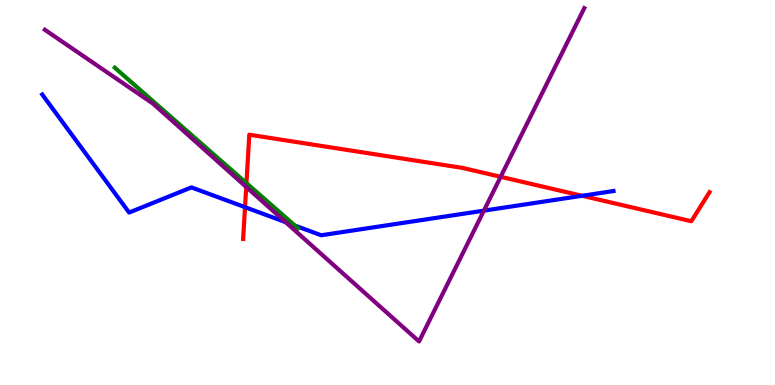[{'lines': ['blue', 'red'], 'intersections': [{'x': 3.16, 'y': 4.62}, {'x': 7.51, 'y': 4.91}]}, {'lines': ['green', 'red'], 'intersections': [{'x': 3.18, 'y': 5.24}]}, {'lines': ['purple', 'red'], 'intersections': [{'x': 3.18, 'y': 5.14}, {'x': 6.46, 'y': 5.41}]}, {'lines': ['blue', 'green'], 'intersections': [{'x': 3.8, 'y': 4.14}]}, {'lines': ['blue', 'purple'], 'intersections': [{'x': 3.68, 'y': 4.23}, {'x': 6.24, 'y': 4.53}]}, {'lines': ['green', 'purple'], 'intersections': []}]